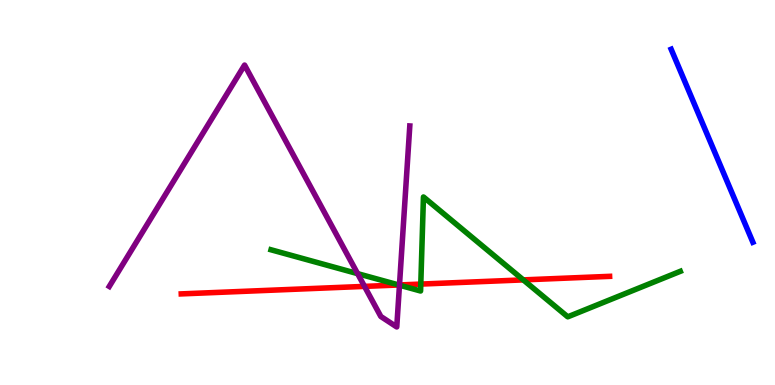[{'lines': ['blue', 'red'], 'intersections': []}, {'lines': ['green', 'red'], 'intersections': [{'x': 5.15, 'y': 2.6}, {'x': 5.43, 'y': 2.62}, {'x': 6.75, 'y': 2.73}]}, {'lines': ['purple', 'red'], 'intersections': [{'x': 4.7, 'y': 2.56}, {'x': 5.15, 'y': 2.6}]}, {'lines': ['blue', 'green'], 'intersections': []}, {'lines': ['blue', 'purple'], 'intersections': []}, {'lines': ['green', 'purple'], 'intersections': [{'x': 4.61, 'y': 2.89}, {'x': 5.15, 'y': 2.59}]}]